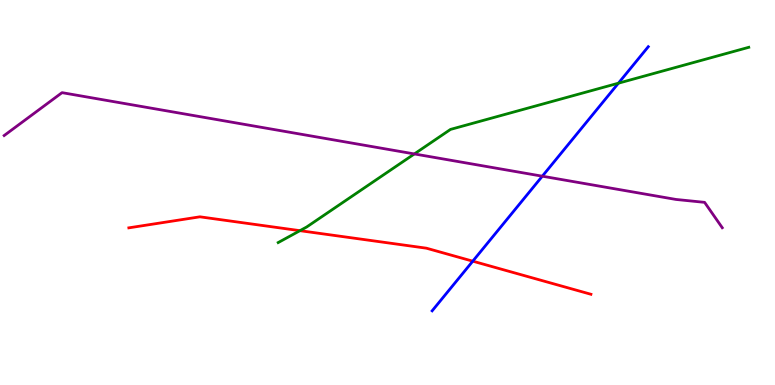[{'lines': ['blue', 'red'], 'intersections': [{'x': 6.1, 'y': 3.22}]}, {'lines': ['green', 'red'], 'intersections': [{'x': 3.87, 'y': 4.01}]}, {'lines': ['purple', 'red'], 'intersections': []}, {'lines': ['blue', 'green'], 'intersections': [{'x': 7.98, 'y': 7.84}]}, {'lines': ['blue', 'purple'], 'intersections': [{'x': 7.0, 'y': 5.42}]}, {'lines': ['green', 'purple'], 'intersections': [{'x': 5.35, 'y': 6.0}]}]